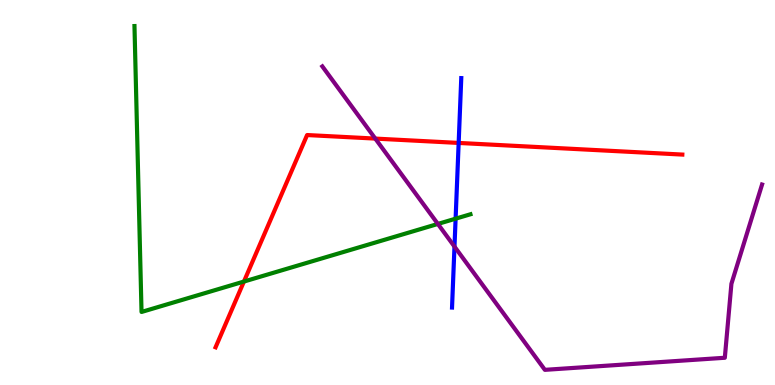[{'lines': ['blue', 'red'], 'intersections': [{'x': 5.92, 'y': 6.29}]}, {'lines': ['green', 'red'], 'intersections': [{'x': 3.15, 'y': 2.69}]}, {'lines': ['purple', 'red'], 'intersections': [{'x': 4.84, 'y': 6.4}]}, {'lines': ['blue', 'green'], 'intersections': [{'x': 5.88, 'y': 4.32}]}, {'lines': ['blue', 'purple'], 'intersections': [{'x': 5.86, 'y': 3.6}]}, {'lines': ['green', 'purple'], 'intersections': [{'x': 5.65, 'y': 4.18}]}]